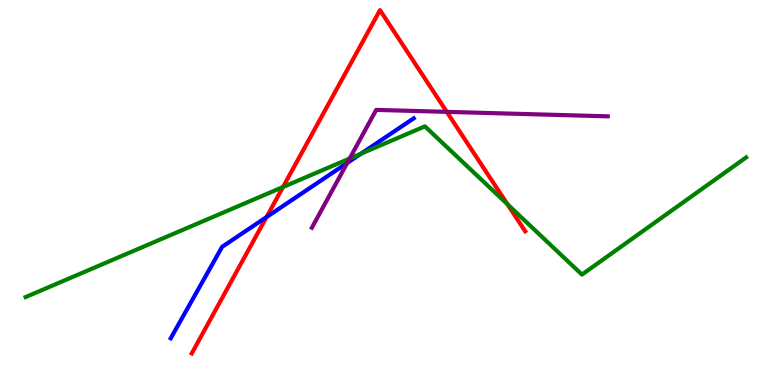[{'lines': ['blue', 'red'], 'intersections': [{'x': 3.44, 'y': 4.36}]}, {'lines': ['green', 'red'], 'intersections': [{'x': 3.65, 'y': 5.14}, {'x': 6.55, 'y': 4.7}]}, {'lines': ['purple', 'red'], 'intersections': [{'x': 5.76, 'y': 7.09}]}, {'lines': ['blue', 'green'], 'intersections': [{'x': 4.66, 'y': 6.01}]}, {'lines': ['blue', 'purple'], 'intersections': [{'x': 4.48, 'y': 5.77}]}, {'lines': ['green', 'purple'], 'intersections': [{'x': 4.51, 'y': 5.88}]}]